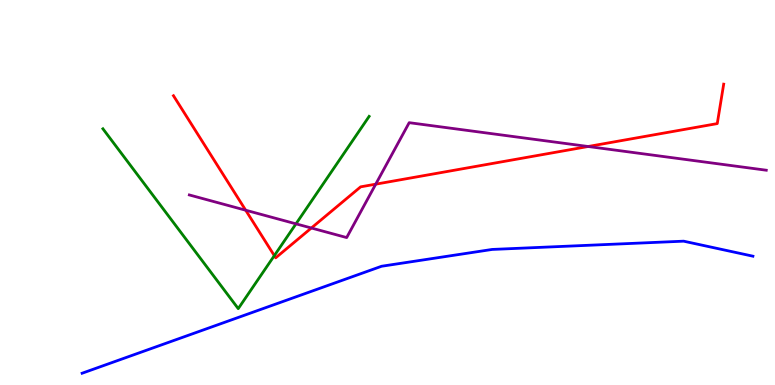[{'lines': ['blue', 'red'], 'intersections': []}, {'lines': ['green', 'red'], 'intersections': [{'x': 3.54, 'y': 3.36}]}, {'lines': ['purple', 'red'], 'intersections': [{'x': 3.17, 'y': 4.54}, {'x': 4.02, 'y': 4.08}, {'x': 4.85, 'y': 5.22}, {'x': 7.59, 'y': 6.19}]}, {'lines': ['blue', 'green'], 'intersections': []}, {'lines': ['blue', 'purple'], 'intersections': []}, {'lines': ['green', 'purple'], 'intersections': [{'x': 3.82, 'y': 4.19}]}]